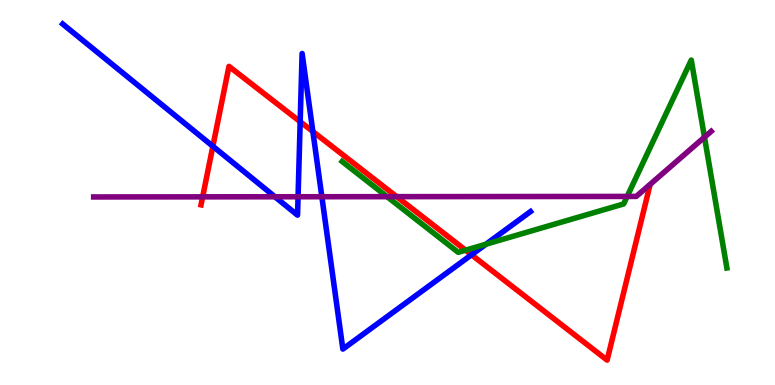[{'lines': ['blue', 'red'], 'intersections': [{'x': 2.75, 'y': 6.2}, {'x': 3.87, 'y': 6.84}, {'x': 4.04, 'y': 6.58}, {'x': 6.08, 'y': 3.38}]}, {'lines': ['green', 'red'], 'intersections': [{'x': 6.01, 'y': 3.5}]}, {'lines': ['purple', 'red'], 'intersections': [{'x': 2.61, 'y': 4.89}, {'x': 5.12, 'y': 4.89}]}, {'lines': ['blue', 'green'], 'intersections': [{'x': 6.27, 'y': 3.66}]}, {'lines': ['blue', 'purple'], 'intersections': [{'x': 3.55, 'y': 4.89}, {'x': 3.85, 'y': 4.89}, {'x': 4.15, 'y': 4.89}]}, {'lines': ['green', 'purple'], 'intersections': [{'x': 4.99, 'y': 4.89}, {'x': 8.09, 'y': 4.9}, {'x': 9.09, 'y': 6.44}]}]